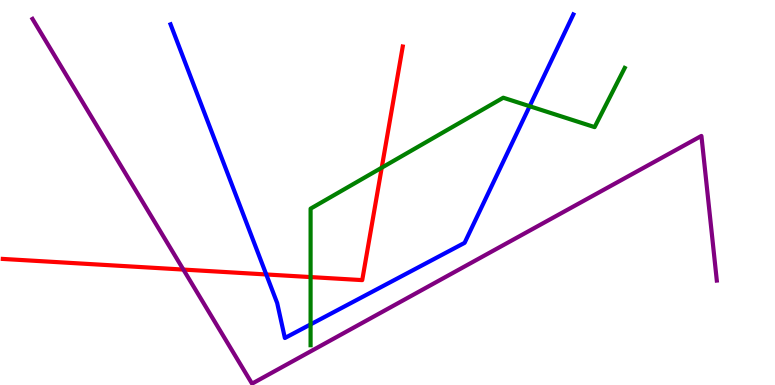[{'lines': ['blue', 'red'], 'intersections': [{'x': 3.44, 'y': 2.87}]}, {'lines': ['green', 'red'], 'intersections': [{'x': 4.01, 'y': 2.8}, {'x': 4.93, 'y': 5.64}]}, {'lines': ['purple', 'red'], 'intersections': [{'x': 2.37, 'y': 3.0}]}, {'lines': ['blue', 'green'], 'intersections': [{'x': 4.01, 'y': 1.57}, {'x': 6.83, 'y': 7.24}]}, {'lines': ['blue', 'purple'], 'intersections': []}, {'lines': ['green', 'purple'], 'intersections': []}]